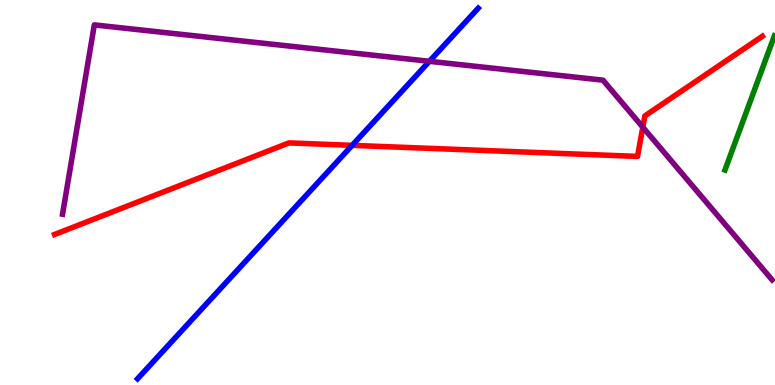[{'lines': ['blue', 'red'], 'intersections': [{'x': 4.54, 'y': 6.22}]}, {'lines': ['green', 'red'], 'intersections': []}, {'lines': ['purple', 'red'], 'intersections': [{'x': 8.29, 'y': 6.7}]}, {'lines': ['blue', 'green'], 'intersections': []}, {'lines': ['blue', 'purple'], 'intersections': [{'x': 5.54, 'y': 8.41}]}, {'lines': ['green', 'purple'], 'intersections': []}]